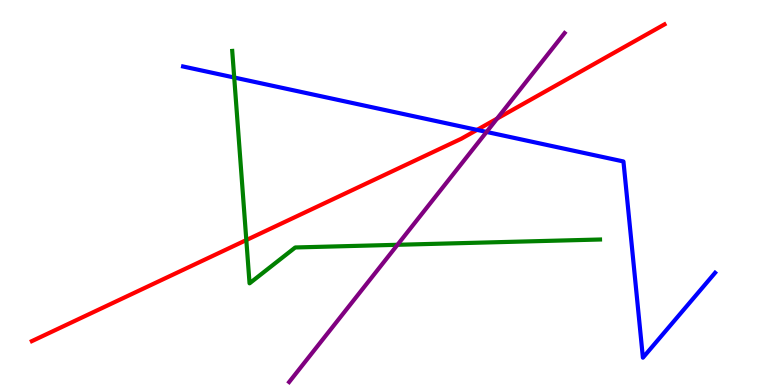[{'lines': ['blue', 'red'], 'intersections': [{'x': 6.16, 'y': 6.63}]}, {'lines': ['green', 'red'], 'intersections': [{'x': 3.18, 'y': 3.76}]}, {'lines': ['purple', 'red'], 'intersections': [{'x': 6.41, 'y': 6.92}]}, {'lines': ['blue', 'green'], 'intersections': [{'x': 3.02, 'y': 7.99}]}, {'lines': ['blue', 'purple'], 'intersections': [{'x': 6.28, 'y': 6.57}]}, {'lines': ['green', 'purple'], 'intersections': [{'x': 5.13, 'y': 3.64}]}]